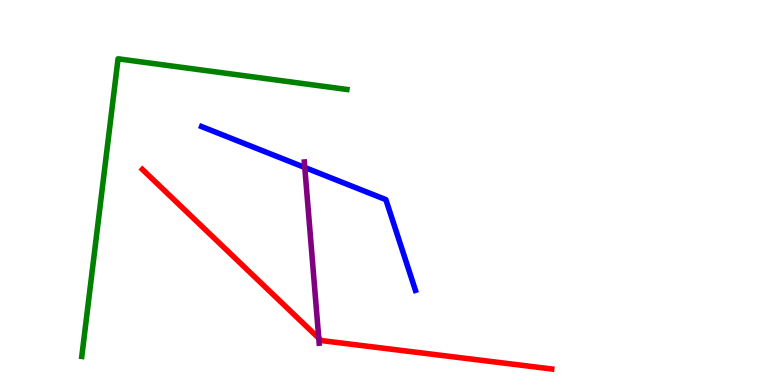[{'lines': ['blue', 'red'], 'intersections': []}, {'lines': ['green', 'red'], 'intersections': []}, {'lines': ['purple', 'red'], 'intersections': [{'x': 4.11, 'y': 1.22}]}, {'lines': ['blue', 'green'], 'intersections': []}, {'lines': ['blue', 'purple'], 'intersections': [{'x': 3.93, 'y': 5.65}]}, {'lines': ['green', 'purple'], 'intersections': []}]